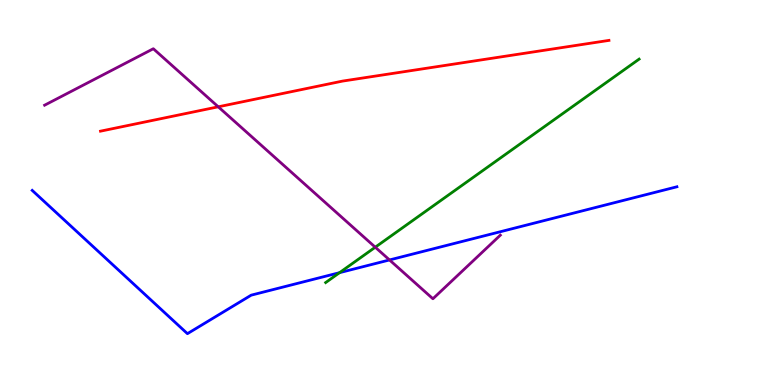[{'lines': ['blue', 'red'], 'intersections': []}, {'lines': ['green', 'red'], 'intersections': []}, {'lines': ['purple', 'red'], 'intersections': [{'x': 2.82, 'y': 7.23}]}, {'lines': ['blue', 'green'], 'intersections': [{'x': 4.38, 'y': 2.92}]}, {'lines': ['blue', 'purple'], 'intersections': [{'x': 5.03, 'y': 3.25}]}, {'lines': ['green', 'purple'], 'intersections': [{'x': 4.84, 'y': 3.58}]}]